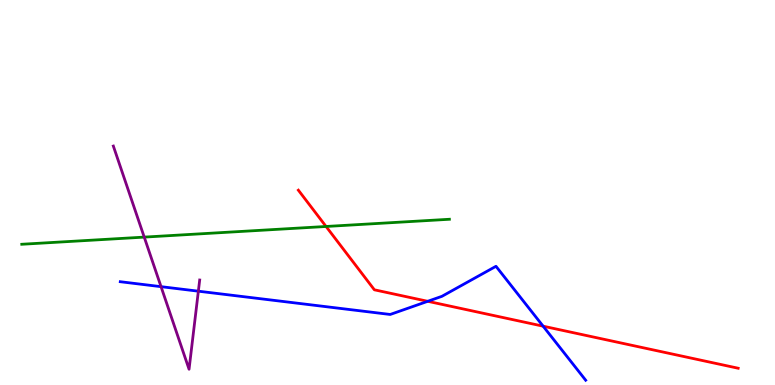[{'lines': ['blue', 'red'], 'intersections': [{'x': 5.52, 'y': 2.17}, {'x': 7.01, 'y': 1.53}]}, {'lines': ['green', 'red'], 'intersections': [{'x': 4.21, 'y': 4.12}]}, {'lines': ['purple', 'red'], 'intersections': []}, {'lines': ['blue', 'green'], 'intersections': []}, {'lines': ['blue', 'purple'], 'intersections': [{'x': 2.08, 'y': 2.55}, {'x': 2.56, 'y': 2.44}]}, {'lines': ['green', 'purple'], 'intersections': [{'x': 1.86, 'y': 3.84}]}]